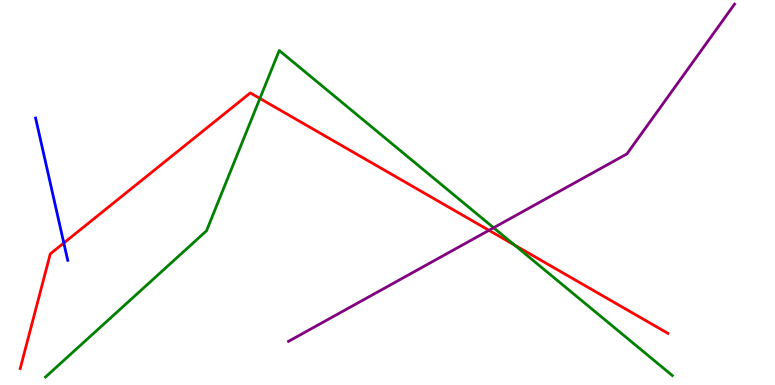[{'lines': ['blue', 'red'], 'intersections': [{'x': 0.823, 'y': 3.69}]}, {'lines': ['green', 'red'], 'intersections': [{'x': 3.35, 'y': 7.44}, {'x': 6.64, 'y': 3.64}]}, {'lines': ['purple', 'red'], 'intersections': [{'x': 6.31, 'y': 4.02}]}, {'lines': ['blue', 'green'], 'intersections': []}, {'lines': ['blue', 'purple'], 'intersections': []}, {'lines': ['green', 'purple'], 'intersections': [{'x': 6.37, 'y': 4.08}]}]